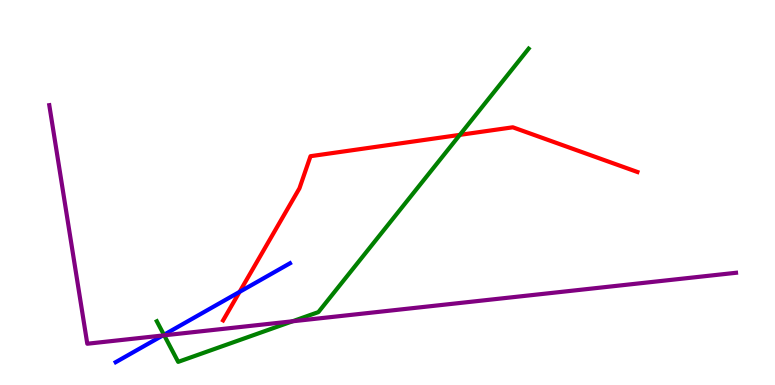[{'lines': ['blue', 'red'], 'intersections': [{'x': 3.09, 'y': 2.42}]}, {'lines': ['green', 'red'], 'intersections': [{'x': 5.93, 'y': 6.5}]}, {'lines': ['purple', 'red'], 'intersections': []}, {'lines': ['blue', 'green'], 'intersections': [{'x': 2.12, 'y': 1.3}]}, {'lines': ['blue', 'purple'], 'intersections': [{'x': 2.1, 'y': 1.29}]}, {'lines': ['green', 'purple'], 'intersections': [{'x': 2.12, 'y': 1.29}, {'x': 3.77, 'y': 1.65}]}]